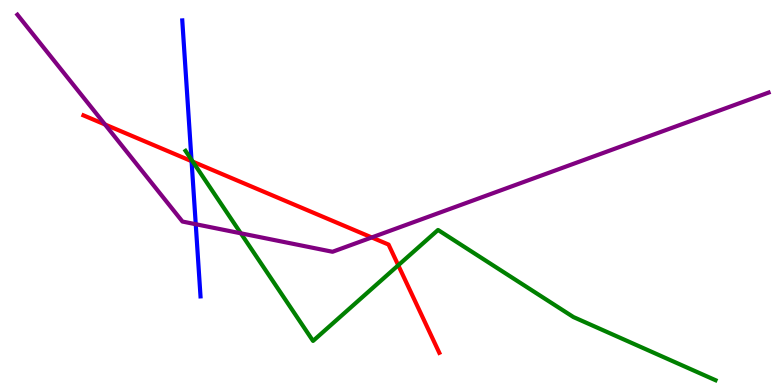[{'lines': ['blue', 'red'], 'intersections': [{'x': 2.47, 'y': 5.81}]}, {'lines': ['green', 'red'], 'intersections': [{'x': 2.49, 'y': 5.8}, {'x': 5.14, 'y': 3.11}]}, {'lines': ['purple', 'red'], 'intersections': [{'x': 1.35, 'y': 6.77}, {'x': 4.8, 'y': 3.83}]}, {'lines': ['blue', 'green'], 'intersections': [{'x': 2.47, 'y': 5.85}]}, {'lines': ['blue', 'purple'], 'intersections': [{'x': 2.53, 'y': 4.18}]}, {'lines': ['green', 'purple'], 'intersections': [{'x': 3.11, 'y': 3.94}]}]